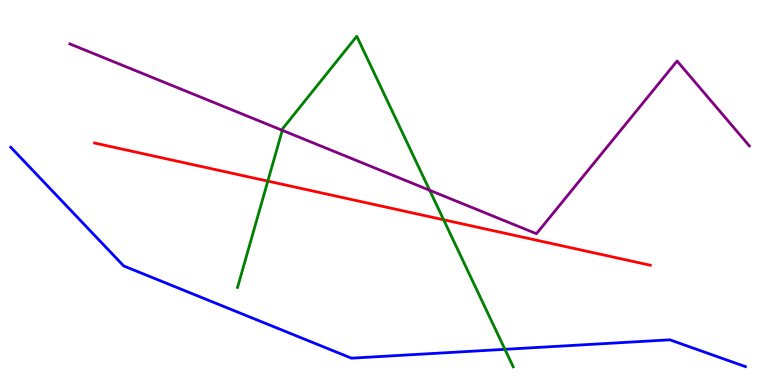[{'lines': ['blue', 'red'], 'intersections': []}, {'lines': ['green', 'red'], 'intersections': [{'x': 3.46, 'y': 5.3}, {'x': 5.72, 'y': 4.29}]}, {'lines': ['purple', 'red'], 'intersections': []}, {'lines': ['blue', 'green'], 'intersections': [{'x': 6.52, 'y': 0.927}]}, {'lines': ['blue', 'purple'], 'intersections': []}, {'lines': ['green', 'purple'], 'intersections': [{'x': 3.64, 'y': 6.62}, {'x': 5.54, 'y': 5.06}]}]